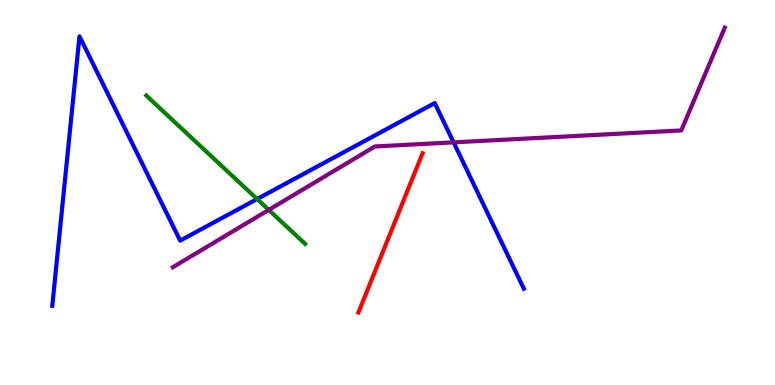[{'lines': ['blue', 'red'], 'intersections': []}, {'lines': ['green', 'red'], 'intersections': []}, {'lines': ['purple', 'red'], 'intersections': []}, {'lines': ['blue', 'green'], 'intersections': [{'x': 3.32, 'y': 4.83}]}, {'lines': ['blue', 'purple'], 'intersections': [{'x': 5.85, 'y': 6.3}]}, {'lines': ['green', 'purple'], 'intersections': [{'x': 3.47, 'y': 4.55}]}]